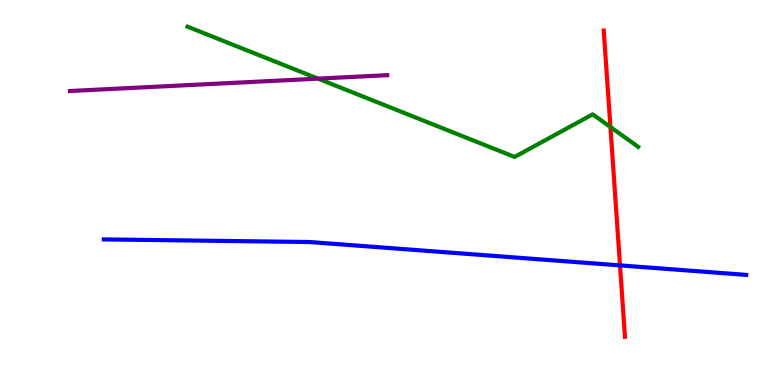[{'lines': ['blue', 'red'], 'intersections': [{'x': 8.0, 'y': 3.11}]}, {'lines': ['green', 'red'], 'intersections': [{'x': 7.88, 'y': 6.7}]}, {'lines': ['purple', 'red'], 'intersections': []}, {'lines': ['blue', 'green'], 'intersections': []}, {'lines': ['blue', 'purple'], 'intersections': []}, {'lines': ['green', 'purple'], 'intersections': [{'x': 4.1, 'y': 7.96}]}]